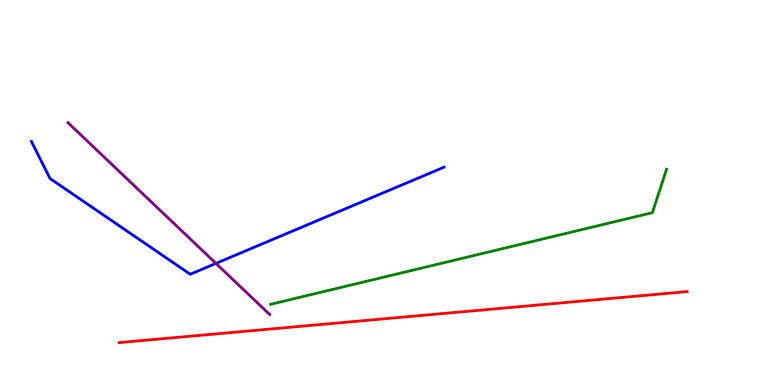[{'lines': ['blue', 'red'], 'intersections': []}, {'lines': ['green', 'red'], 'intersections': []}, {'lines': ['purple', 'red'], 'intersections': []}, {'lines': ['blue', 'green'], 'intersections': []}, {'lines': ['blue', 'purple'], 'intersections': [{'x': 2.79, 'y': 3.16}]}, {'lines': ['green', 'purple'], 'intersections': []}]